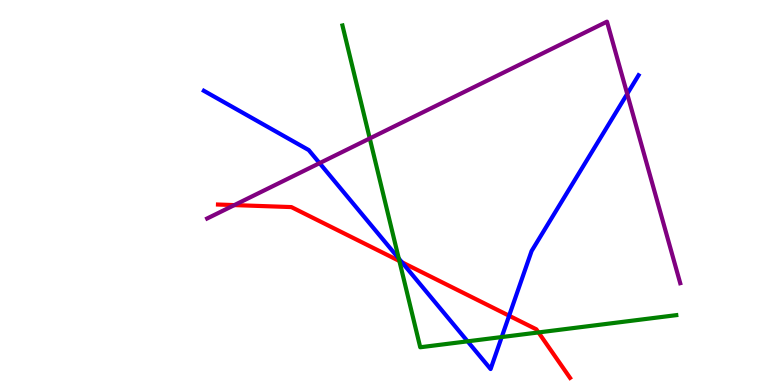[{'lines': ['blue', 'red'], 'intersections': [{'x': 5.19, 'y': 3.19}, {'x': 6.57, 'y': 1.8}]}, {'lines': ['green', 'red'], 'intersections': [{'x': 5.15, 'y': 3.22}, {'x': 6.95, 'y': 1.37}]}, {'lines': ['purple', 'red'], 'intersections': [{'x': 3.02, 'y': 4.67}]}, {'lines': ['blue', 'green'], 'intersections': [{'x': 5.15, 'y': 3.29}, {'x': 6.03, 'y': 1.13}, {'x': 6.47, 'y': 1.25}]}, {'lines': ['blue', 'purple'], 'intersections': [{'x': 4.12, 'y': 5.76}, {'x': 8.09, 'y': 7.56}]}, {'lines': ['green', 'purple'], 'intersections': [{'x': 4.77, 'y': 6.4}]}]